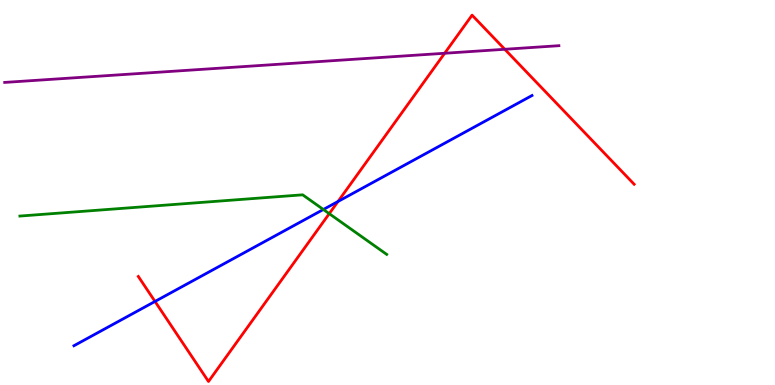[{'lines': ['blue', 'red'], 'intersections': [{'x': 2.0, 'y': 2.17}, {'x': 4.36, 'y': 4.77}]}, {'lines': ['green', 'red'], 'intersections': [{'x': 4.25, 'y': 4.45}]}, {'lines': ['purple', 'red'], 'intersections': [{'x': 5.74, 'y': 8.62}, {'x': 6.51, 'y': 8.72}]}, {'lines': ['blue', 'green'], 'intersections': [{'x': 4.17, 'y': 4.56}]}, {'lines': ['blue', 'purple'], 'intersections': []}, {'lines': ['green', 'purple'], 'intersections': []}]